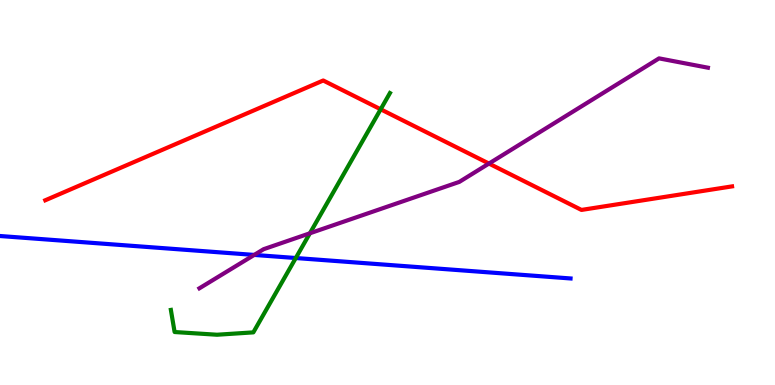[{'lines': ['blue', 'red'], 'intersections': []}, {'lines': ['green', 'red'], 'intersections': [{'x': 4.91, 'y': 7.16}]}, {'lines': ['purple', 'red'], 'intersections': [{'x': 6.31, 'y': 5.75}]}, {'lines': ['blue', 'green'], 'intersections': [{'x': 3.82, 'y': 3.3}]}, {'lines': ['blue', 'purple'], 'intersections': [{'x': 3.28, 'y': 3.38}]}, {'lines': ['green', 'purple'], 'intersections': [{'x': 4.0, 'y': 3.94}]}]